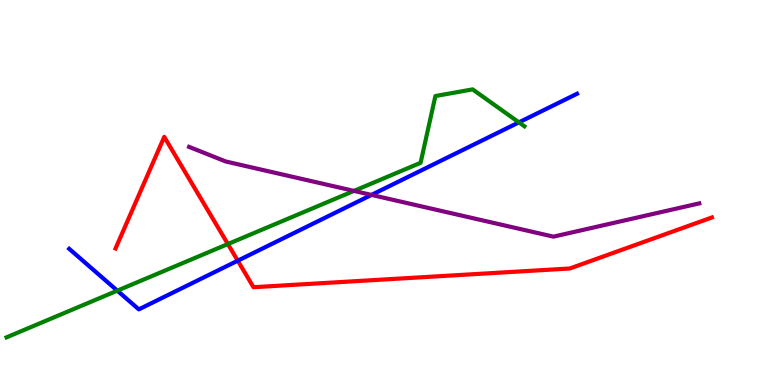[{'lines': ['blue', 'red'], 'intersections': [{'x': 3.07, 'y': 3.23}]}, {'lines': ['green', 'red'], 'intersections': [{'x': 2.94, 'y': 3.66}]}, {'lines': ['purple', 'red'], 'intersections': []}, {'lines': ['blue', 'green'], 'intersections': [{'x': 1.51, 'y': 2.45}, {'x': 6.7, 'y': 6.82}]}, {'lines': ['blue', 'purple'], 'intersections': [{'x': 4.79, 'y': 4.94}]}, {'lines': ['green', 'purple'], 'intersections': [{'x': 4.57, 'y': 5.04}]}]